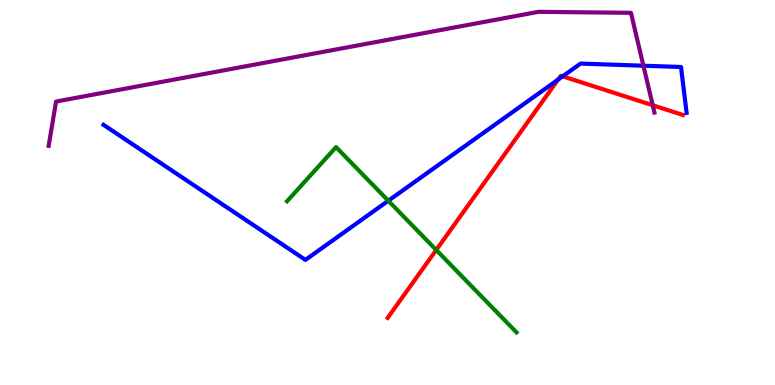[{'lines': ['blue', 'red'], 'intersections': [{'x': 7.2, 'y': 7.93}, {'x': 7.26, 'y': 8.02}]}, {'lines': ['green', 'red'], 'intersections': [{'x': 5.63, 'y': 3.51}]}, {'lines': ['purple', 'red'], 'intersections': [{'x': 8.42, 'y': 7.27}]}, {'lines': ['blue', 'green'], 'intersections': [{'x': 5.01, 'y': 4.79}]}, {'lines': ['blue', 'purple'], 'intersections': [{'x': 8.3, 'y': 8.29}]}, {'lines': ['green', 'purple'], 'intersections': []}]